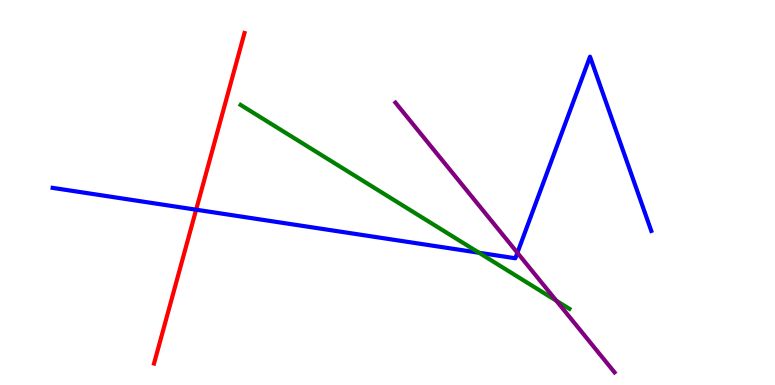[{'lines': ['blue', 'red'], 'intersections': [{'x': 2.53, 'y': 4.55}]}, {'lines': ['green', 'red'], 'intersections': []}, {'lines': ['purple', 'red'], 'intersections': []}, {'lines': ['blue', 'green'], 'intersections': [{'x': 6.18, 'y': 3.44}]}, {'lines': ['blue', 'purple'], 'intersections': [{'x': 6.68, 'y': 3.43}]}, {'lines': ['green', 'purple'], 'intersections': [{'x': 7.18, 'y': 2.19}]}]